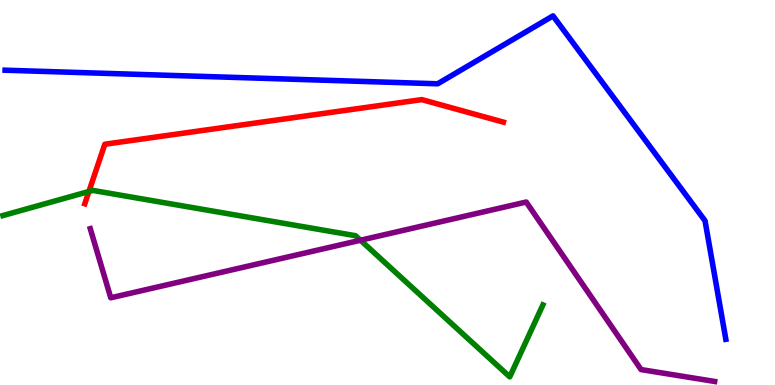[{'lines': ['blue', 'red'], 'intersections': []}, {'lines': ['green', 'red'], 'intersections': [{'x': 1.15, 'y': 5.03}]}, {'lines': ['purple', 'red'], 'intersections': []}, {'lines': ['blue', 'green'], 'intersections': []}, {'lines': ['blue', 'purple'], 'intersections': []}, {'lines': ['green', 'purple'], 'intersections': [{'x': 4.65, 'y': 3.76}]}]